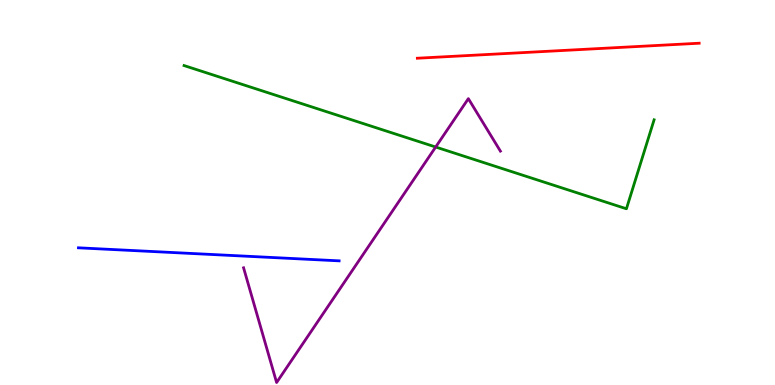[{'lines': ['blue', 'red'], 'intersections': []}, {'lines': ['green', 'red'], 'intersections': []}, {'lines': ['purple', 'red'], 'intersections': []}, {'lines': ['blue', 'green'], 'intersections': []}, {'lines': ['blue', 'purple'], 'intersections': []}, {'lines': ['green', 'purple'], 'intersections': [{'x': 5.62, 'y': 6.18}]}]